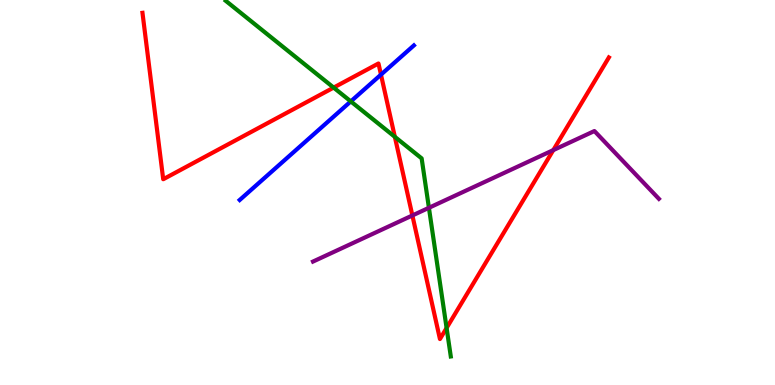[{'lines': ['blue', 'red'], 'intersections': [{'x': 4.92, 'y': 8.06}]}, {'lines': ['green', 'red'], 'intersections': [{'x': 4.3, 'y': 7.72}, {'x': 5.09, 'y': 6.45}, {'x': 5.76, 'y': 1.48}]}, {'lines': ['purple', 'red'], 'intersections': [{'x': 5.32, 'y': 4.4}, {'x': 7.14, 'y': 6.1}]}, {'lines': ['blue', 'green'], 'intersections': [{'x': 4.53, 'y': 7.37}]}, {'lines': ['blue', 'purple'], 'intersections': []}, {'lines': ['green', 'purple'], 'intersections': [{'x': 5.53, 'y': 4.6}]}]